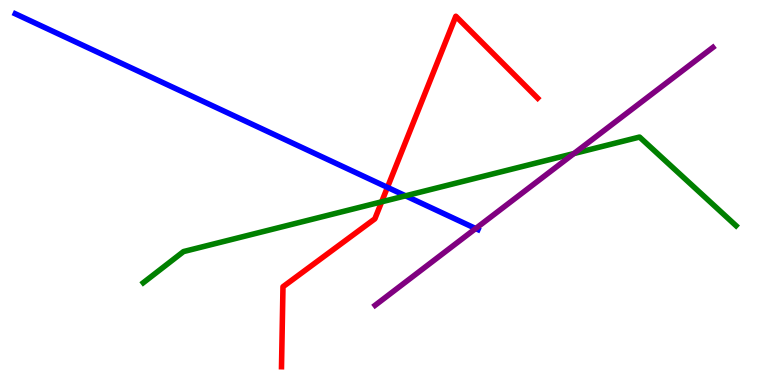[{'lines': ['blue', 'red'], 'intersections': [{'x': 5.0, 'y': 5.13}]}, {'lines': ['green', 'red'], 'intersections': [{'x': 4.92, 'y': 4.76}]}, {'lines': ['purple', 'red'], 'intersections': []}, {'lines': ['blue', 'green'], 'intersections': [{'x': 5.23, 'y': 4.91}]}, {'lines': ['blue', 'purple'], 'intersections': [{'x': 6.14, 'y': 4.06}]}, {'lines': ['green', 'purple'], 'intersections': [{'x': 7.41, 'y': 6.01}]}]